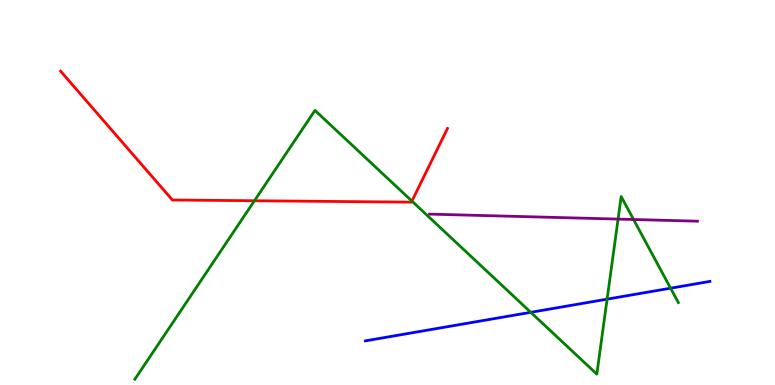[{'lines': ['blue', 'red'], 'intersections': []}, {'lines': ['green', 'red'], 'intersections': [{'x': 3.28, 'y': 4.79}, {'x': 5.32, 'y': 4.78}]}, {'lines': ['purple', 'red'], 'intersections': []}, {'lines': ['blue', 'green'], 'intersections': [{'x': 6.85, 'y': 1.89}, {'x': 7.83, 'y': 2.23}, {'x': 8.65, 'y': 2.51}]}, {'lines': ['blue', 'purple'], 'intersections': []}, {'lines': ['green', 'purple'], 'intersections': [{'x': 7.98, 'y': 4.31}, {'x': 8.17, 'y': 4.3}]}]